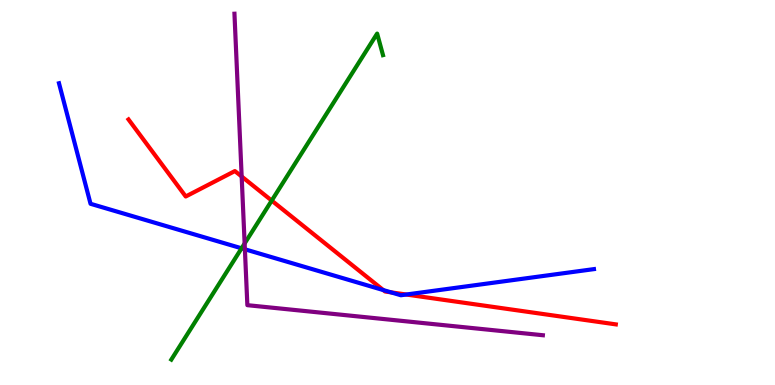[{'lines': ['blue', 'red'], 'intersections': [{'x': 4.95, 'y': 2.47}, {'x': 5.05, 'y': 2.41}, {'x': 5.24, 'y': 2.35}]}, {'lines': ['green', 'red'], 'intersections': [{'x': 3.51, 'y': 4.79}]}, {'lines': ['purple', 'red'], 'intersections': [{'x': 3.12, 'y': 5.42}]}, {'lines': ['blue', 'green'], 'intersections': [{'x': 3.12, 'y': 3.55}]}, {'lines': ['blue', 'purple'], 'intersections': [{'x': 3.16, 'y': 3.53}]}, {'lines': ['green', 'purple'], 'intersections': [{'x': 3.16, 'y': 3.68}]}]